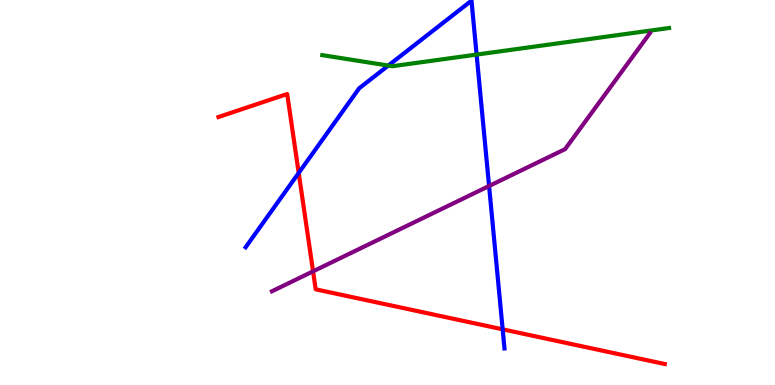[{'lines': ['blue', 'red'], 'intersections': [{'x': 3.85, 'y': 5.51}, {'x': 6.49, 'y': 1.45}]}, {'lines': ['green', 'red'], 'intersections': []}, {'lines': ['purple', 'red'], 'intersections': [{'x': 4.04, 'y': 2.95}]}, {'lines': ['blue', 'green'], 'intersections': [{'x': 5.01, 'y': 8.3}, {'x': 6.15, 'y': 8.58}]}, {'lines': ['blue', 'purple'], 'intersections': [{'x': 6.31, 'y': 5.17}]}, {'lines': ['green', 'purple'], 'intersections': []}]